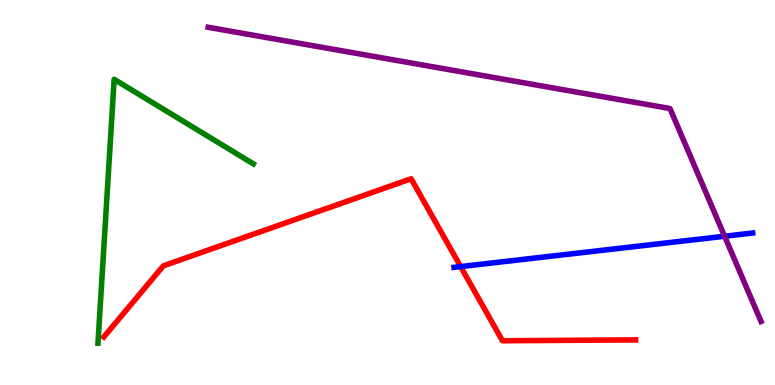[{'lines': ['blue', 'red'], 'intersections': [{'x': 5.94, 'y': 3.08}]}, {'lines': ['green', 'red'], 'intersections': []}, {'lines': ['purple', 'red'], 'intersections': []}, {'lines': ['blue', 'green'], 'intersections': []}, {'lines': ['blue', 'purple'], 'intersections': [{'x': 9.35, 'y': 3.86}]}, {'lines': ['green', 'purple'], 'intersections': []}]